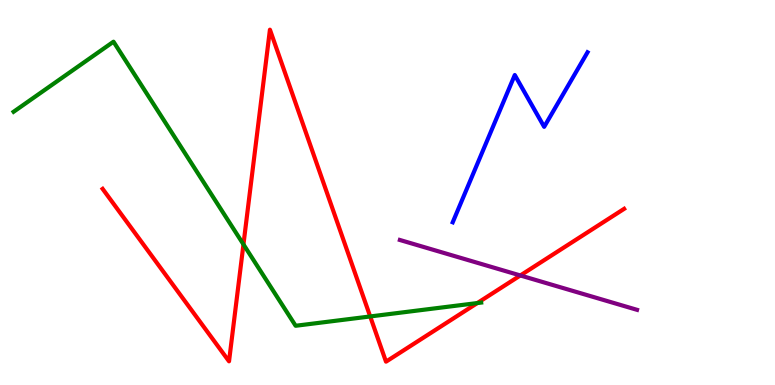[{'lines': ['blue', 'red'], 'intersections': []}, {'lines': ['green', 'red'], 'intersections': [{'x': 3.14, 'y': 3.65}, {'x': 4.78, 'y': 1.78}, {'x': 6.16, 'y': 2.13}]}, {'lines': ['purple', 'red'], 'intersections': [{'x': 6.71, 'y': 2.85}]}, {'lines': ['blue', 'green'], 'intersections': []}, {'lines': ['blue', 'purple'], 'intersections': []}, {'lines': ['green', 'purple'], 'intersections': []}]